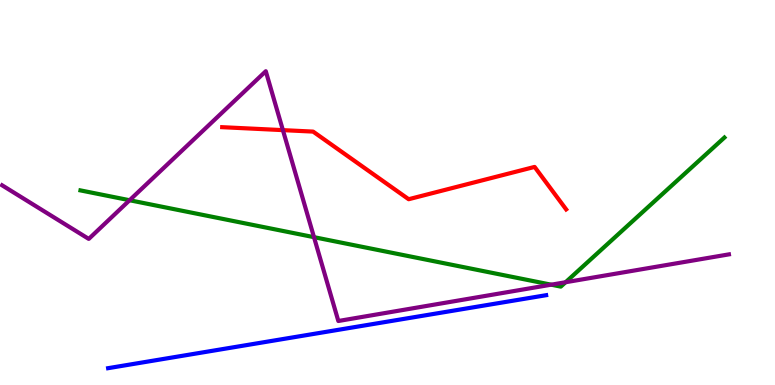[{'lines': ['blue', 'red'], 'intersections': []}, {'lines': ['green', 'red'], 'intersections': []}, {'lines': ['purple', 'red'], 'intersections': [{'x': 3.65, 'y': 6.62}]}, {'lines': ['blue', 'green'], 'intersections': []}, {'lines': ['blue', 'purple'], 'intersections': []}, {'lines': ['green', 'purple'], 'intersections': [{'x': 1.67, 'y': 4.8}, {'x': 4.05, 'y': 3.84}, {'x': 7.11, 'y': 2.61}, {'x': 7.3, 'y': 2.67}]}]